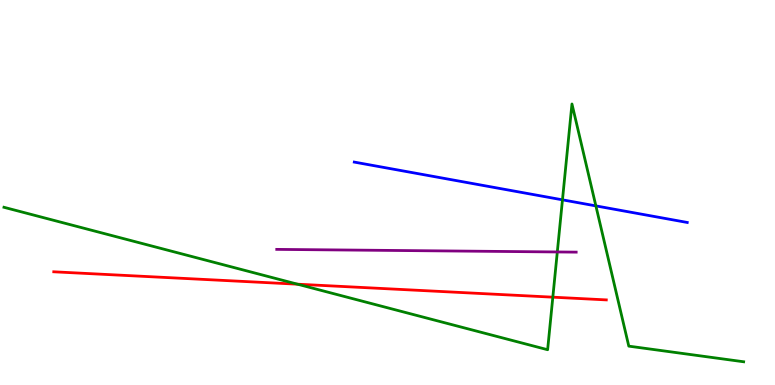[{'lines': ['blue', 'red'], 'intersections': []}, {'lines': ['green', 'red'], 'intersections': [{'x': 3.84, 'y': 2.62}, {'x': 7.13, 'y': 2.28}]}, {'lines': ['purple', 'red'], 'intersections': []}, {'lines': ['blue', 'green'], 'intersections': [{'x': 7.26, 'y': 4.81}, {'x': 7.69, 'y': 4.65}]}, {'lines': ['blue', 'purple'], 'intersections': []}, {'lines': ['green', 'purple'], 'intersections': [{'x': 7.19, 'y': 3.46}]}]